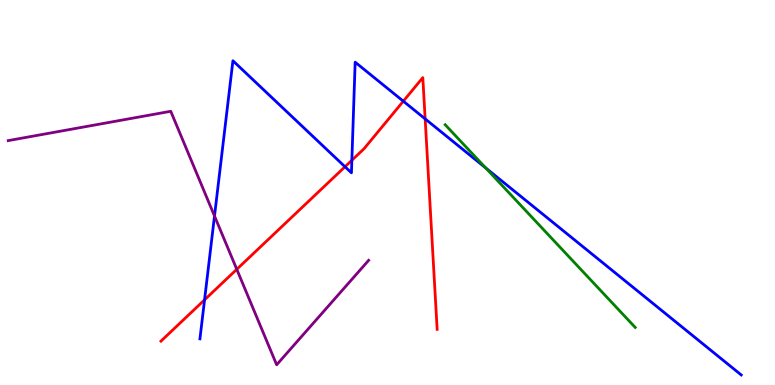[{'lines': ['blue', 'red'], 'intersections': [{'x': 2.64, 'y': 2.21}, {'x': 4.45, 'y': 5.67}, {'x': 4.54, 'y': 5.84}, {'x': 5.2, 'y': 7.37}, {'x': 5.49, 'y': 6.91}]}, {'lines': ['green', 'red'], 'intersections': []}, {'lines': ['purple', 'red'], 'intersections': [{'x': 3.06, 'y': 3.0}]}, {'lines': ['blue', 'green'], 'intersections': [{'x': 6.27, 'y': 5.64}]}, {'lines': ['blue', 'purple'], 'intersections': [{'x': 2.77, 'y': 4.39}]}, {'lines': ['green', 'purple'], 'intersections': []}]